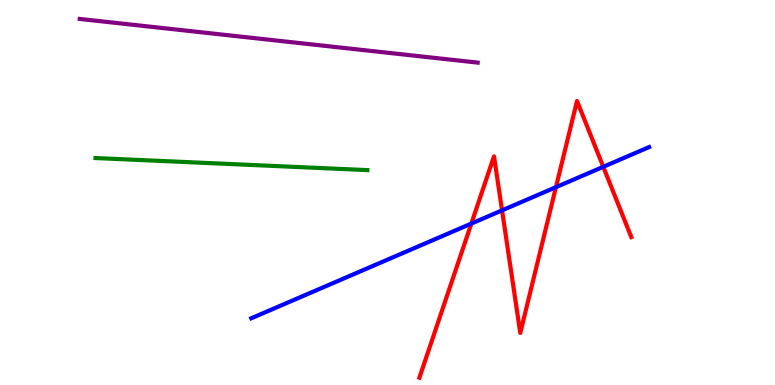[{'lines': ['blue', 'red'], 'intersections': [{'x': 6.08, 'y': 4.19}, {'x': 6.48, 'y': 4.54}, {'x': 7.17, 'y': 5.14}, {'x': 7.78, 'y': 5.67}]}, {'lines': ['green', 'red'], 'intersections': []}, {'lines': ['purple', 'red'], 'intersections': []}, {'lines': ['blue', 'green'], 'intersections': []}, {'lines': ['blue', 'purple'], 'intersections': []}, {'lines': ['green', 'purple'], 'intersections': []}]